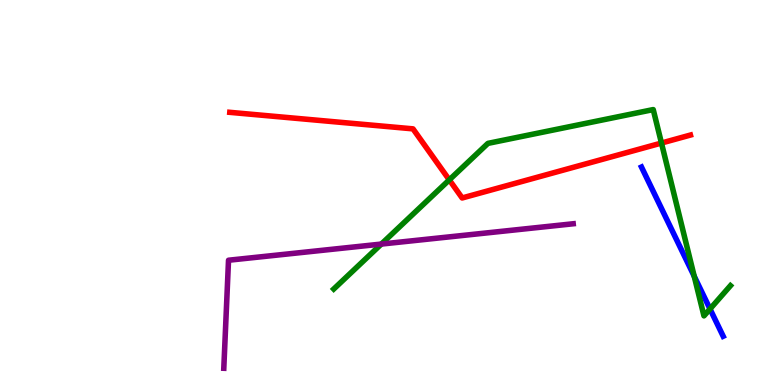[{'lines': ['blue', 'red'], 'intersections': []}, {'lines': ['green', 'red'], 'intersections': [{'x': 5.8, 'y': 5.33}, {'x': 8.53, 'y': 6.28}]}, {'lines': ['purple', 'red'], 'intersections': []}, {'lines': ['blue', 'green'], 'intersections': [{'x': 8.96, 'y': 2.82}, {'x': 9.16, 'y': 1.97}]}, {'lines': ['blue', 'purple'], 'intersections': []}, {'lines': ['green', 'purple'], 'intersections': [{'x': 4.92, 'y': 3.66}]}]